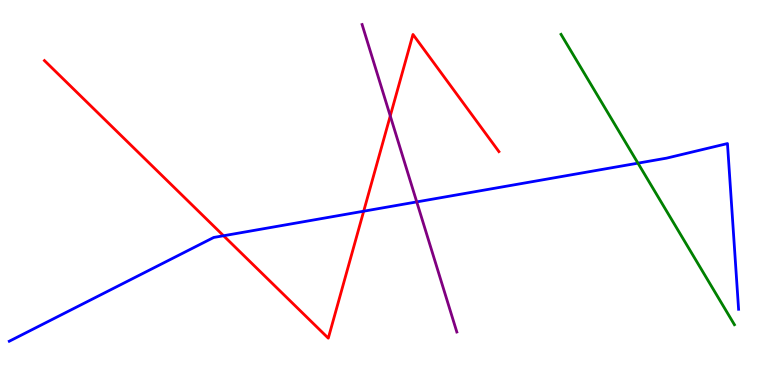[{'lines': ['blue', 'red'], 'intersections': [{'x': 2.88, 'y': 3.88}, {'x': 4.69, 'y': 4.51}]}, {'lines': ['green', 'red'], 'intersections': []}, {'lines': ['purple', 'red'], 'intersections': [{'x': 5.04, 'y': 6.99}]}, {'lines': ['blue', 'green'], 'intersections': [{'x': 8.23, 'y': 5.76}]}, {'lines': ['blue', 'purple'], 'intersections': [{'x': 5.38, 'y': 4.76}]}, {'lines': ['green', 'purple'], 'intersections': []}]